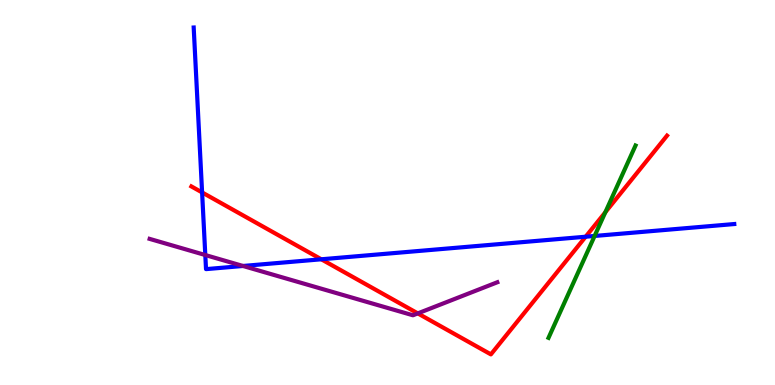[{'lines': ['blue', 'red'], 'intersections': [{'x': 2.61, 'y': 5.0}, {'x': 4.15, 'y': 3.27}, {'x': 7.56, 'y': 3.85}]}, {'lines': ['green', 'red'], 'intersections': [{'x': 7.81, 'y': 4.49}]}, {'lines': ['purple', 'red'], 'intersections': [{'x': 5.39, 'y': 1.86}]}, {'lines': ['blue', 'green'], 'intersections': [{'x': 7.67, 'y': 3.87}]}, {'lines': ['blue', 'purple'], 'intersections': [{'x': 2.65, 'y': 3.38}, {'x': 3.14, 'y': 3.09}]}, {'lines': ['green', 'purple'], 'intersections': []}]